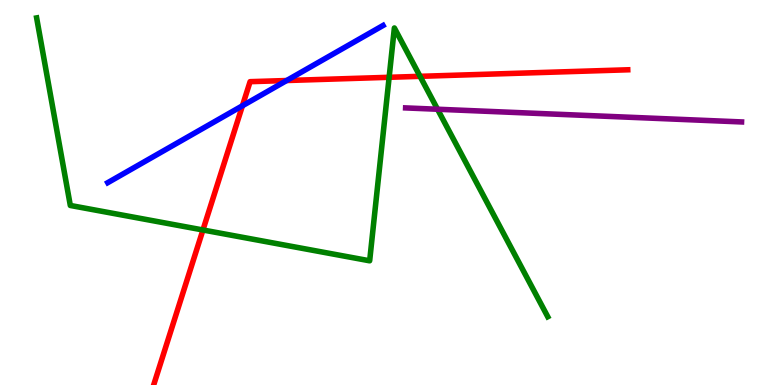[{'lines': ['blue', 'red'], 'intersections': [{'x': 3.13, 'y': 7.25}, {'x': 3.7, 'y': 7.91}]}, {'lines': ['green', 'red'], 'intersections': [{'x': 2.62, 'y': 4.03}, {'x': 5.02, 'y': 7.99}, {'x': 5.42, 'y': 8.02}]}, {'lines': ['purple', 'red'], 'intersections': []}, {'lines': ['blue', 'green'], 'intersections': []}, {'lines': ['blue', 'purple'], 'intersections': []}, {'lines': ['green', 'purple'], 'intersections': [{'x': 5.65, 'y': 7.16}]}]